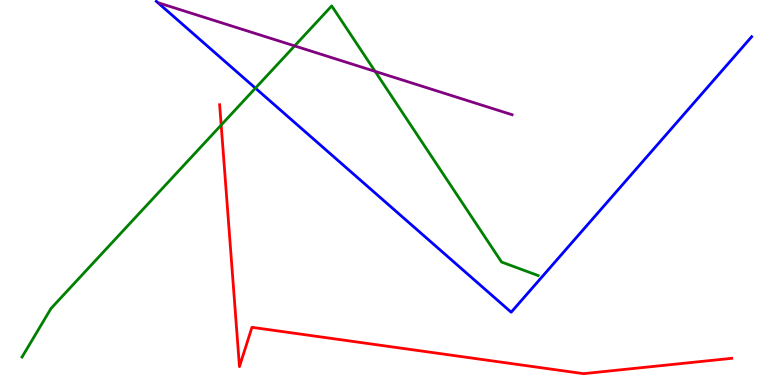[{'lines': ['blue', 'red'], 'intersections': []}, {'lines': ['green', 'red'], 'intersections': [{'x': 2.85, 'y': 6.75}]}, {'lines': ['purple', 'red'], 'intersections': []}, {'lines': ['blue', 'green'], 'intersections': [{'x': 3.3, 'y': 7.71}]}, {'lines': ['blue', 'purple'], 'intersections': []}, {'lines': ['green', 'purple'], 'intersections': [{'x': 3.8, 'y': 8.81}, {'x': 4.84, 'y': 8.15}]}]